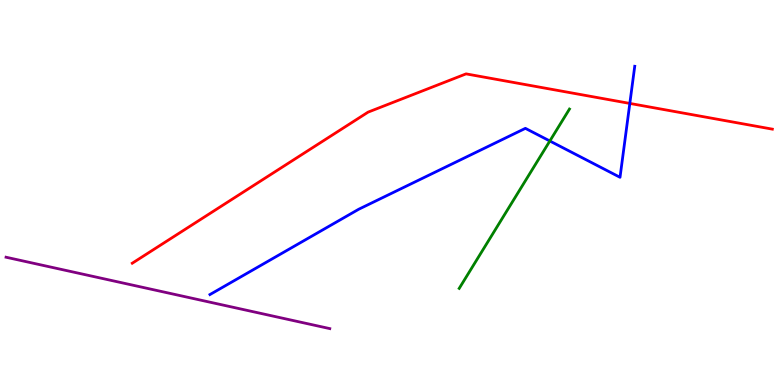[{'lines': ['blue', 'red'], 'intersections': [{'x': 8.13, 'y': 7.31}]}, {'lines': ['green', 'red'], 'intersections': []}, {'lines': ['purple', 'red'], 'intersections': []}, {'lines': ['blue', 'green'], 'intersections': [{'x': 7.09, 'y': 6.34}]}, {'lines': ['blue', 'purple'], 'intersections': []}, {'lines': ['green', 'purple'], 'intersections': []}]